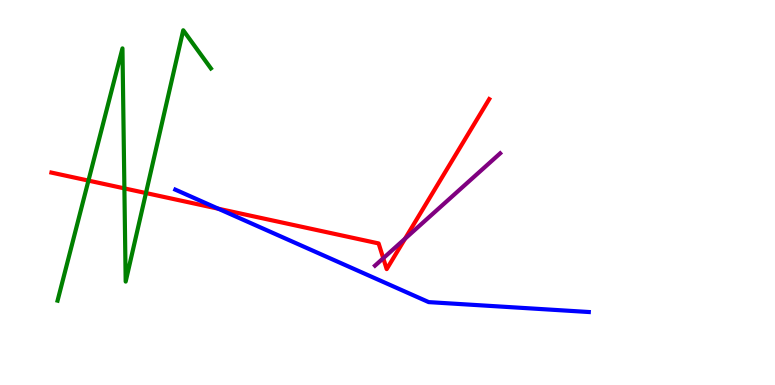[{'lines': ['blue', 'red'], 'intersections': [{'x': 2.82, 'y': 4.58}]}, {'lines': ['green', 'red'], 'intersections': [{'x': 1.14, 'y': 5.31}, {'x': 1.61, 'y': 5.11}, {'x': 1.88, 'y': 4.99}]}, {'lines': ['purple', 'red'], 'intersections': [{'x': 4.95, 'y': 3.29}, {'x': 5.23, 'y': 3.8}]}, {'lines': ['blue', 'green'], 'intersections': []}, {'lines': ['blue', 'purple'], 'intersections': []}, {'lines': ['green', 'purple'], 'intersections': []}]